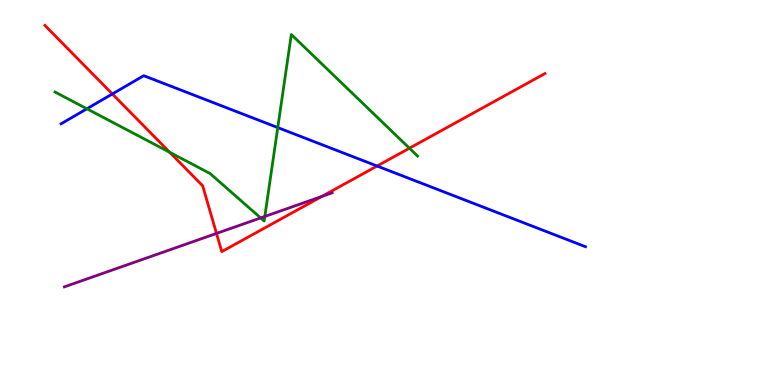[{'lines': ['blue', 'red'], 'intersections': [{'x': 1.45, 'y': 7.56}, {'x': 4.87, 'y': 5.69}]}, {'lines': ['green', 'red'], 'intersections': [{'x': 2.19, 'y': 6.04}, {'x': 5.28, 'y': 6.15}]}, {'lines': ['purple', 'red'], 'intersections': [{'x': 2.79, 'y': 3.94}, {'x': 4.16, 'y': 4.9}]}, {'lines': ['blue', 'green'], 'intersections': [{'x': 1.12, 'y': 7.17}, {'x': 3.58, 'y': 6.69}]}, {'lines': ['blue', 'purple'], 'intersections': []}, {'lines': ['green', 'purple'], 'intersections': [{'x': 3.36, 'y': 4.34}, {'x': 3.42, 'y': 4.38}]}]